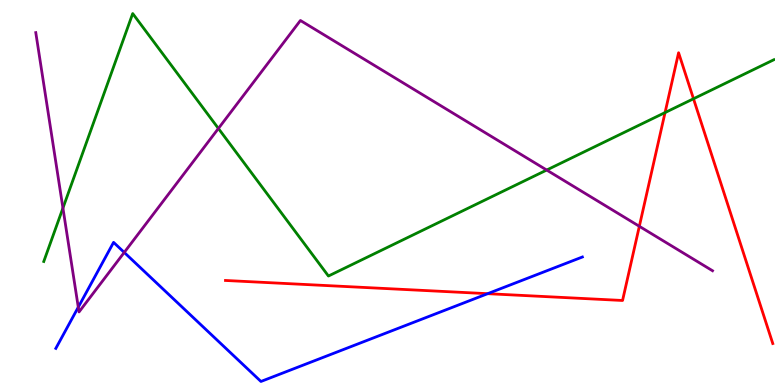[{'lines': ['blue', 'red'], 'intersections': [{'x': 6.29, 'y': 2.37}]}, {'lines': ['green', 'red'], 'intersections': [{'x': 8.58, 'y': 7.08}, {'x': 8.95, 'y': 7.43}]}, {'lines': ['purple', 'red'], 'intersections': [{'x': 8.25, 'y': 4.12}]}, {'lines': ['blue', 'green'], 'intersections': []}, {'lines': ['blue', 'purple'], 'intersections': [{'x': 1.01, 'y': 2.02}, {'x': 1.6, 'y': 3.44}]}, {'lines': ['green', 'purple'], 'intersections': [{'x': 0.812, 'y': 4.6}, {'x': 2.82, 'y': 6.66}, {'x': 7.05, 'y': 5.58}]}]